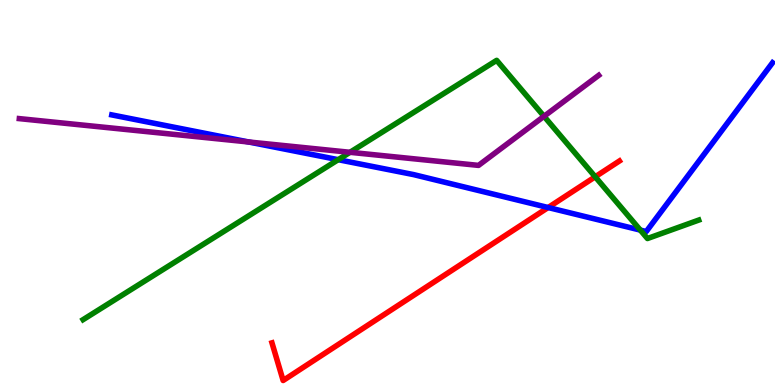[{'lines': ['blue', 'red'], 'intersections': [{'x': 7.07, 'y': 4.61}]}, {'lines': ['green', 'red'], 'intersections': [{'x': 7.68, 'y': 5.41}]}, {'lines': ['purple', 'red'], 'intersections': []}, {'lines': ['blue', 'green'], 'intersections': [{'x': 4.36, 'y': 5.85}, {'x': 8.26, 'y': 4.02}]}, {'lines': ['blue', 'purple'], 'intersections': [{'x': 3.21, 'y': 6.31}]}, {'lines': ['green', 'purple'], 'intersections': [{'x': 4.52, 'y': 6.04}, {'x': 7.02, 'y': 6.98}]}]